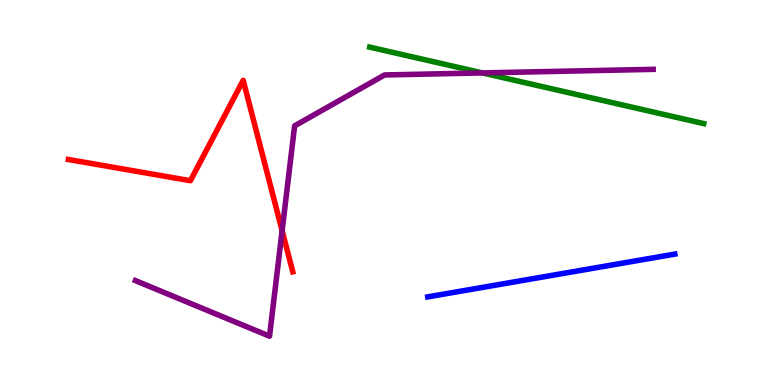[{'lines': ['blue', 'red'], 'intersections': []}, {'lines': ['green', 'red'], 'intersections': []}, {'lines': ['purple', 'red'], 'intersections': [{'x': 3.64, 'y': 4.01}]}, {'lines': ['blue', 'green'], 'intersections': []}, {'lines': ['blue', 'purple'], 'intersections': []}, {'lines': ['green', 'purple'], 'intersections': [{'x': 6.22, 'y': 8.11}]}]